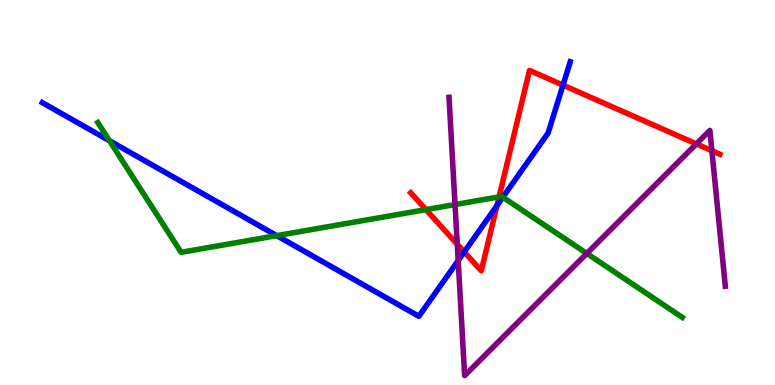[{'lines': ['blue', 'red'], 'intersections': [{'x': 5.99, 'y': 3.46}, {'x': 6.41, 'y': 4.66}, {'x': 7.26, 'y': 7.79}]}, {'lines': ['green', 'red'], 'intersections': [{'x': 5.5, 'y': 4.56}, {'x': 6.44, 'y': 4.89}]}, {'lines': ['purple', 'red'], 'intersections': [{'x': 5.9, 'y': 3.66}, {'x': 8.99, 'y': 6.26}, {'x': 9.19, 'y': 6.08}]}, {'lines': ['blue', 'green'], 'intersections': [{'x': 1.41, 'y': 6.34}, {'x': 3.57, 'y': 3.88}, {'x': 6.49, 'y': 4.88}]}, {'lines': ['blue', 'purple'], 'intersections': [{'x': 5.91, 'y': 3.23}]}, {'lines': ['green', 'purple'], 'intersections': [{'x': 5.87, 'y': 4.69}, {'x': 7.57, 'y': 3.42}]}]